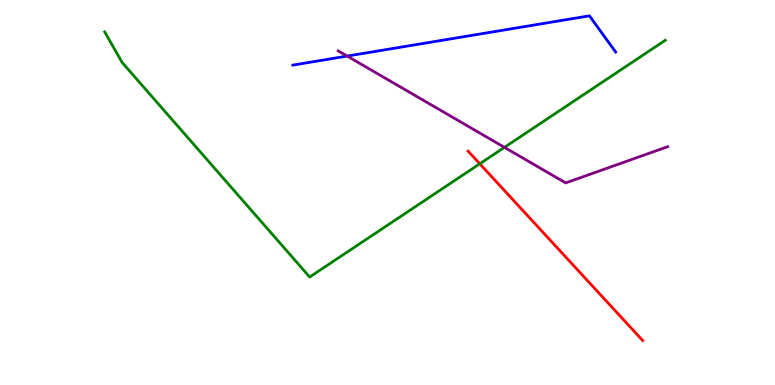[{'lines': ['blue', 'red'], 'intersections': []}, {'lines': ['green', 'red'], 'intersections': [{'x': 6.19, 'y': 5.75}]}, {'lines': ['purple', 'red'], 'intersections': []}, {'lines': ['blue', 'green'], 'intersections': []}, {'lines': ['blue', 'purple'], 'intersections': [{'x': 4.48, 'y': 8.54}]}, {'lines': ['green', 'purple'], 'intersections': [{'x': 6.51, 'y': 6.17}]}]